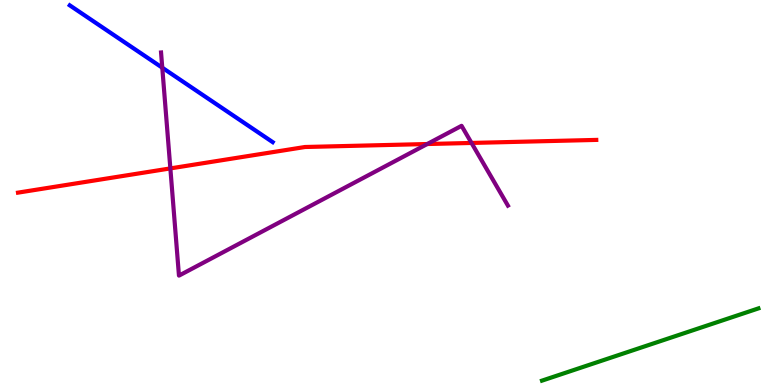[{'lines': ['blue', 'red'], 'intersections': []}, {'lines': ['green', 'red'], 'intersections': []}, {'lines': ['purple', 'red'], 'intersections': [{'x': 2.2, 'y': 5.63}, {'x': 5.51, 'y': 6.26}, {'x': 6.08, 'y': 6.29}]}, {'lines': ['blue', 'green'], 'intersections': []}, {'lines': ['blue', 'purple'], 'intersections': [{'x': 2.09, 'y': 8.24}]}, {'lines': ['green', 'purple'], 'intersections': []}]